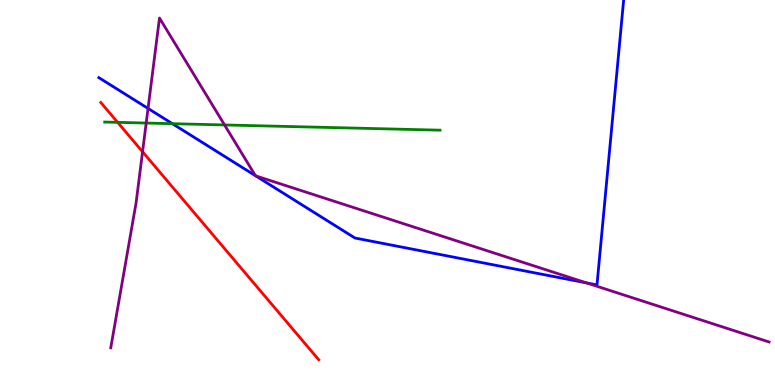[{'lines': ['blue', 'red'], 'intersections': []}, {'lines': ['green', 'red'], 'intersections': [{'x': 1.52, 'y': 6.82}]}, {'lines': ['purple', 'red'], 'intersections': [{'x': 1.84, 'y': 6.06}]}, {'lines': ['blue', 'green'], 'intersections': [{'x': 2.22, 'y': 6.79}]}, {'lines': ['blue', 'purple'], 'intersections': [{'x': 1.91, 'y': 7.18}, {'x': 3.3, 'y': 5.44}, {'x': 3.3, 'y': 5.43}, {'x': 7.57, 'y': 2.65}]}, {'lines': ['green', 'purple'], 'intersections': [{'x': 1.89, 'y': 6.8}, {'x': 2.9, 'y': 6.75}]}]